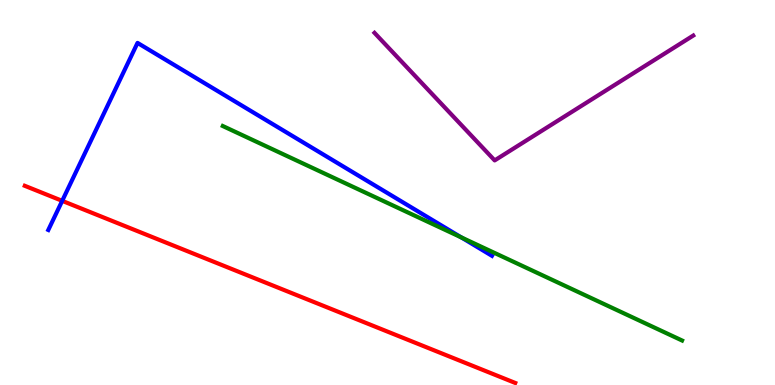[{'lines': ['blue', 'red'], 'intersections': [{'x': 0.803, 'y': 4.78}]}, {'lines': ['green', 'red'], 'intersections': []}, {'lines': ['purple', 'red'], 'intersections': []}, {'lines': ['blue', 'green'], 'intersections': [{'x': 5.95, 'y': 3.83}]}, {'lines': ['blue', 'purple'], 'intersections': []}, {'lines': ['green', 'purple'], 'intersections': []}]